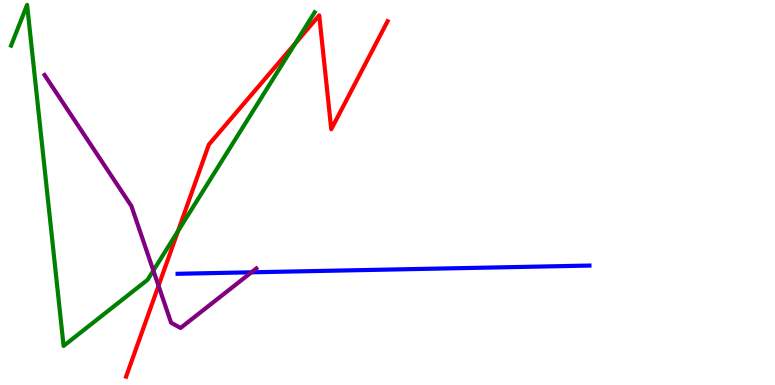[{'lines': ['blue', 'red'], 'intersections': []}, {'lines': ['green', 'red'], 'intersections': [{'x': 2.3, 'y': 4.0}, {'x': 3.81, 'y': 8.87}]}, {'lines': ['purple', 'red'], 'intersections': [{'x': 2.05, 'y': 2.58}]}, {'lines': ['blue', 'green'], 'intersections': []}, {'lines': ['blue', 'purple'], 'intersections': [{'x': 3.24, 'y': 2.93}]}, {'lines': ['green', 'purple'], 'intersections': [{'x': 1.98, 'y': 2.97}]}]